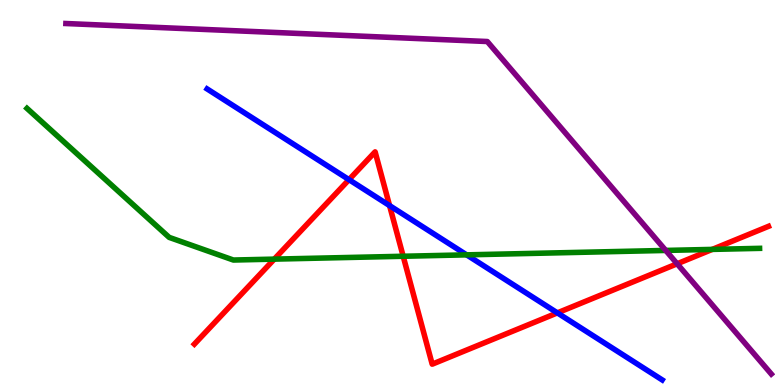[{'lines': ['blue', 'red'], 'intersections': [{'x': 4.5, 'y': 5.33}, {'x': 5.03, 'y': 4.66}, {'x': 7.19, 'y': 1.87}]}, {'lines': ['green', 'red'], 'intersections': [{'x': 3.54, 'y': 3.27}, {'x': 5.2, 'y': 3.34}, {'x': 9.19, 'y': 3.52}]}, {'lines': ['purple', 'red'], 'intersections': [{'x': 8.74, 'y': 3.15}]}, {'lines': ['blue', 'green'], 'intersections': [{'x': 6.02, 'y': 3.38}]}, {'lines': ['blue', 'purple'], 'intersections': []}, {'lines': ['green', 'purple'], 'intersections': [{'x': 8.59, 'y': 3.5}]}]